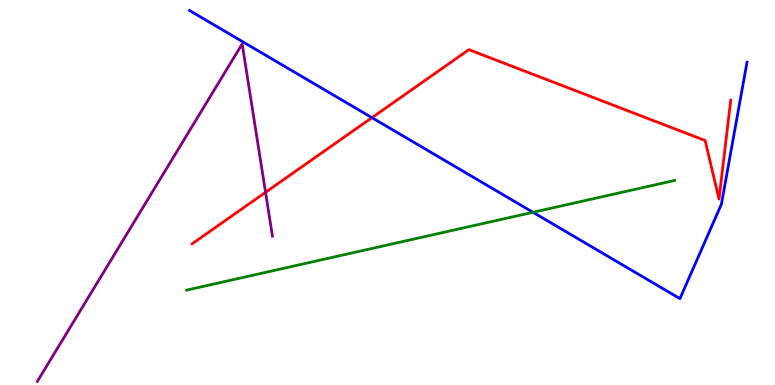[{'lines': ['blue', 'red'], 'intersections': [{'x': 4.8, 'y': 6.94}]}, {'lines': ['green', 'red'], 'intersections': []}, {'lines': ['purple', 'red'], 'intersections': [{'x': 3.43, 'y': 5.0}]}, {'lines': ['blue', 'green'], 'intersections': [{'x': 6.88, 'y': 4.49}]}, {'lines': ['blue', 'purple'], 'intersections': []}, {'lines': ['green', 'purple'], 'intersections': []}]